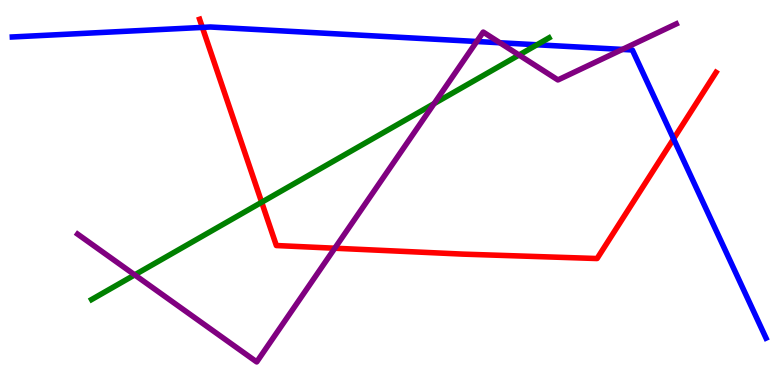[{'lines': ['blue', 'red'], 'intersections': [{'x': 2.61, 'y': 9.29}, {'x': 8.69, 'y': 6.39}]}, {'lines': ['green', 'red'], 'intersections': [{'x': 3.38, 'y': 4.75}]}, {'lines': ['purple', 'red'], 'intersections': [{'x': 4.32, 'y': 3.55}]}, {'lines': ['blue', 'green'], 'intersections': [{'x': 6.93, 'y': 8.84}]}, {'lines': ['blue', 'purple'], 'intersections': [{'x': 6.15, 'y': 8.92}, {'x': 6.45, 'y': 8.89}, {'x': 8.03, 'y': 8.72}]}, {'lines': ['green', 'purple'], 'intersections': [{'x': 1.74, 'y': 2.86}, {'x': 5.6, 'y': 7.31}, {'x': 6.7, 'y': 8.57}]}]